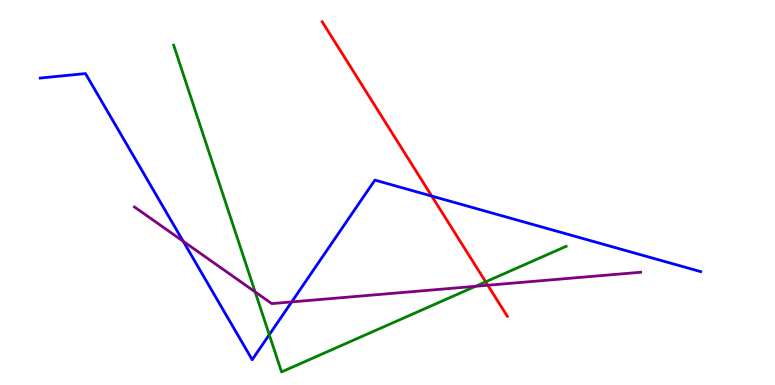[{'lines': ['blue', 'red'], 'intersections': [{'x': 5.57, 'y': 4.91}]}, {'lines': ['green', 'red'], 'intersections': [{'x': 6.27, 'y': 2.68}]}, {'lines': ['purple', 'red'], 'intersections': [{'x': 6.29, 'y': 2.59}]}, {'lines': ['blue', 'green'], 'intersections': [{'x': 3.47, 'y': 1.31}]}, {'lines': ['blue', 'purple'], 'intersections': [{'x': 2.36, 'y': 3.73}, {'x': 3.76, 'y': 2.16}]}, {'lines': ['green', 'purple'], 'intersections': [{'x': 3.29, 'y': 2.42}, {'x': 6.14, 'y': 2.56}]}]